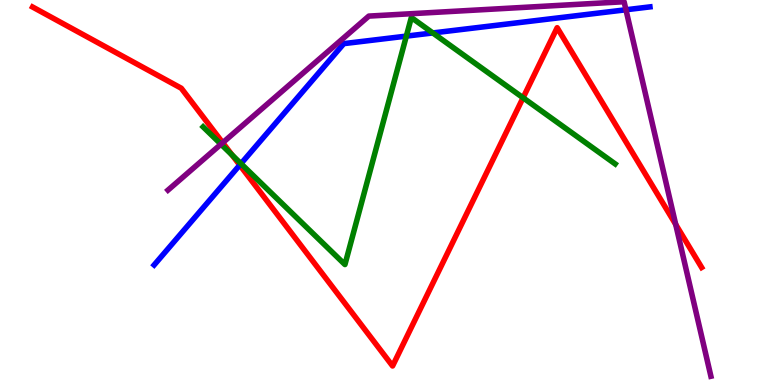[{'lines': ['blue', 'red'], 'intersections': [{'x': 3.09, 'y': 5.71}]}, {'lines': ['green', 'red'], 'intersections': [{'x': 2.99, 'y': 5.97}, {'x': 6.75, 'y': 7.46}]}, {'lines': ['purple', 'red'], 'intersections': [{'x': 2.87, 'y': 6.29}, {'x': 8.72, 'y': 4.17}]}, {'lines': ['blue', 'green'], 'intersections': [{'x': 3.11, 'y': 5.75}, {'x': 5.24, 'y': 9.06}, {'x': 5.58, 'y': 9.14}]}, {'lines': ['blue', 'purple'], 'intersections': [{'x': 8.08, 'y': 9.75}]}, {'lines': ['green', 'purple'], 'intersections': [{'x': 2.85, 'y': 6.25}]}]